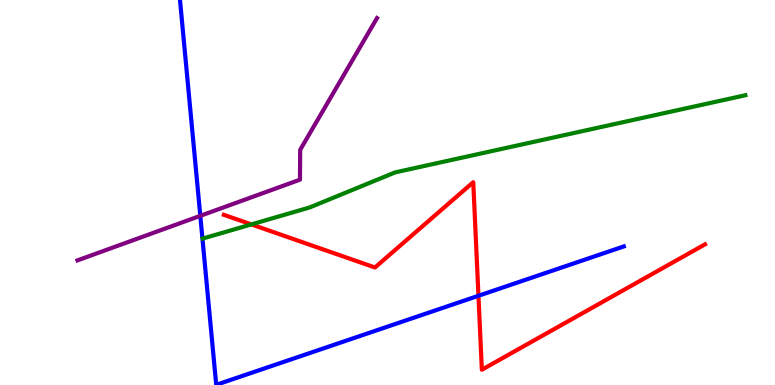[{'lines': ['blue', 'red'], 'intersections': [{'x': 6.17, 'y': 2.32}]}, {'lines': ['green', 'red'], 'intersections': [{'x': 3.24, 'y': 4.17}]}, {'lines': ['purple', 'red'], 'intersections': []}, {'lines': ['blue', 'green'], 'intersections': []}, {'lines': ['blue', 'purple'], 'intersections': [{'x': 2.58, 'y': 4.39}]}, {'lines': ['green', 'purple'], 'intersections': []}]